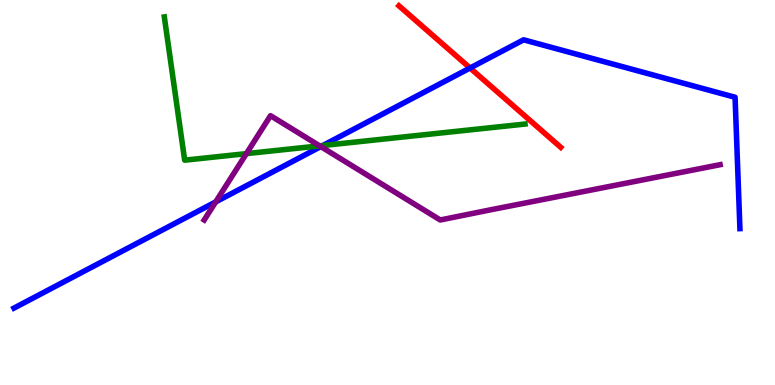[{'lines': ['blue', 'red'], 'intersections': [{'x': 6.07, 'y': 8.23}]}, {'lines': ['green', 'red'], 'intersections': []}, {'lines': ['purple', 'red'], 'intersections': []}, {'lines': ['blue', 'green'], 'intersections': [{'x': 4.17, 'y': 6.22}]}, {'lines': ['blue', 'purple'], 'intersections': [{'x': 2.78, 'y': 4.76}, {'x': 4.14, 'y': 6.19}]}, {'lines': ['green', 'purple'], 'intersections': [{'x': 3.18, 'y': 6.01}, {'x': 4.12, 'y': 6.21}]}]